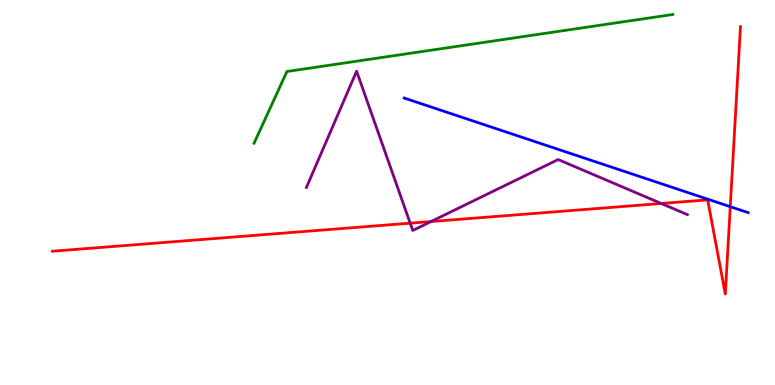[{'lines': ['blue', 'red'], 'intersections': [{'x': 9.42, 'y': 4.63}]}, {'lines': ['green', 'red'], 'intersections': []}, {'lines': ['purple', 'red'], 'intersections': [{'x': 5.29, 'y': 4.2}, {'x': 5.56, 'y': 4.25}, {'x': 8.53, 'y': 4.71}]}, {'lines': ['blue', 'green'], 'intersections': []}, {'lines': ['blue', 'purple'], 'intersections': []}, {'lines': ['green', 'purple'], 'intersections': []}]